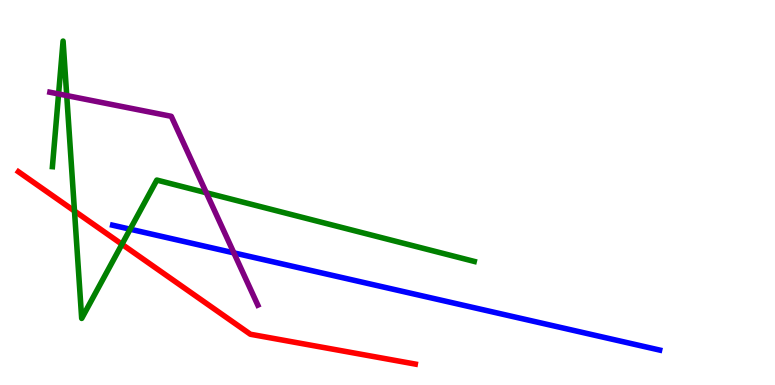[{'lines': ['blue', 'red'], 'intersections': []}, {'lines': ['green', 'red'], 'intersections': [{'x': 0.961, 'y': 4.52}, {'x': 1.57, 'y': 3.66}]}, {'lines': ['purple', 'red'], 'intersections': []}, {'lines': ['blue', 'green'], 'intersections': [{'x': 1.68, 'y': 4.05}]}, {'lines': ['blue', 'purple'], 'intersections': [{'x': 3.02, 'y': 3.43}]}, {'lines': ['green', 'purple'], 'intersections': [{'x': 0.756, 'y': 7.56}, {'x': 0.861, 'y': 7.52}, {'x': 2.66, 'y': 4.99}]}]